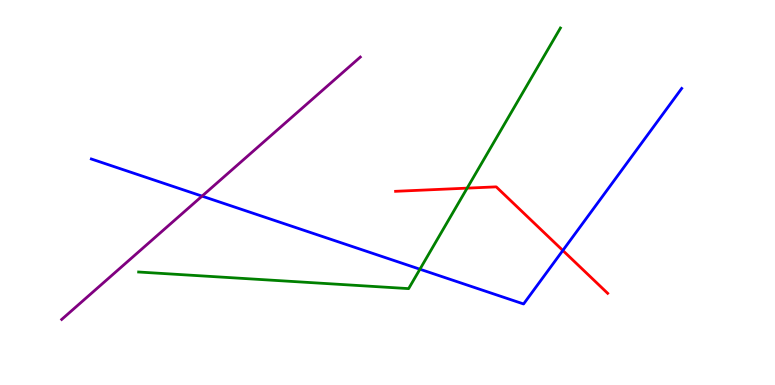[{'lines': ['blue', 'red'], 'intersections': [{'x': 7.26, 'y': 3.49}]}, {'lines': ['green', 'red'], 'intersections': [{'x': 6.03, 'y': 5.11}]}, {'lines': ['purple', 'red'], 'intersections': []}, {'lines': ['blue', 'green'], 'intersections': [{'x': 5.42, 'y': 3.01}]}, {'lines': ['blue', 'purple'], 'intersections': [{'x': 2.61, 'y': 4.91}]}, {'lines': ['green', 'purple'], 'intersections': []}]